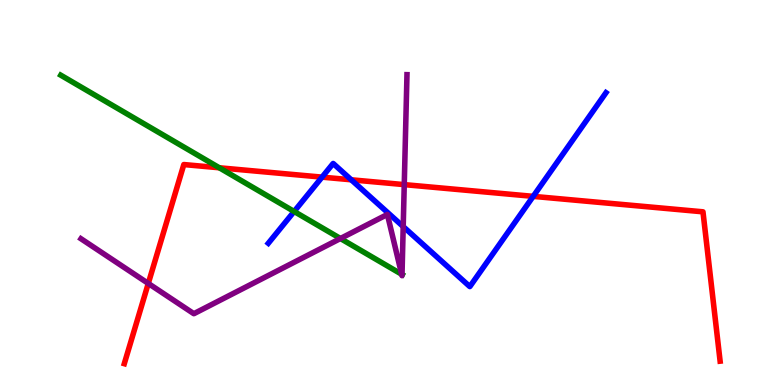[{'lines': ['blue', 'red'], 'intersections': [{'x': 4.16, 'y': 5.4}, {'x': 4.53, 'y': 5.33}, {'x': 6.88, 'y': 4.9}]}, {'lines': ['green', 'red'], 'intersections': [{'x': 2.83, 'y': 5.64}]}, {'lines': ['purple', 'red'], 'intersections': [{'x': 1.91, 'y': 2.64}, {'x': 5.22, 'y': 5.2}]}, {'lines': ['blue', 'green'], 'intersections': [{'x': 3.8, 'y': 4.51}]}, {'lines': ['blue', 'purple'], 'intersections': [{'x': 5.2, 'y': 4.11}]}, {'lines': ['green', 'purple'], 'intersections': [{'x': 4.39, 'y': 3.8}, {'x': 5.18, 'y': 2.88}, {'x': 5.19, 'y': 2.87}]}]